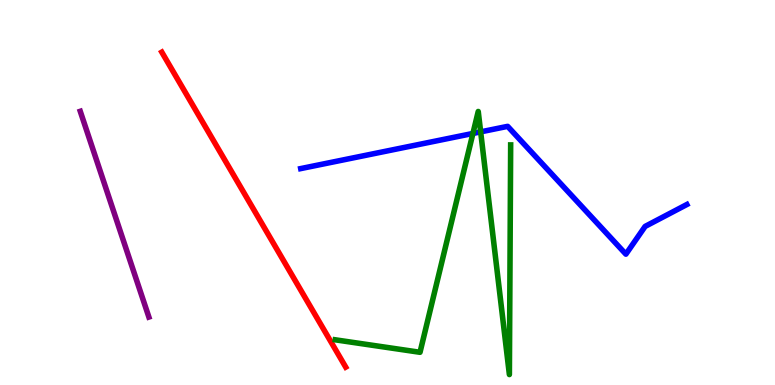[{'lines': ['blue', 'red'], 'intersections': []}, {'lines': ['green', 'red'], 'intersections': []}, {'lines': ['purple', 'red'], 'intersections': []}, {'lines': ['blue', 'green'], 'intersections': [{'x': 6.1, 'y': 6.53}, {'x': 6.2, 'y': 6.57}]}, {'lines': ['blue', 'purple'], 'intersections': []}, {'lines': ['green', 'purple'], 'intersections': []}]